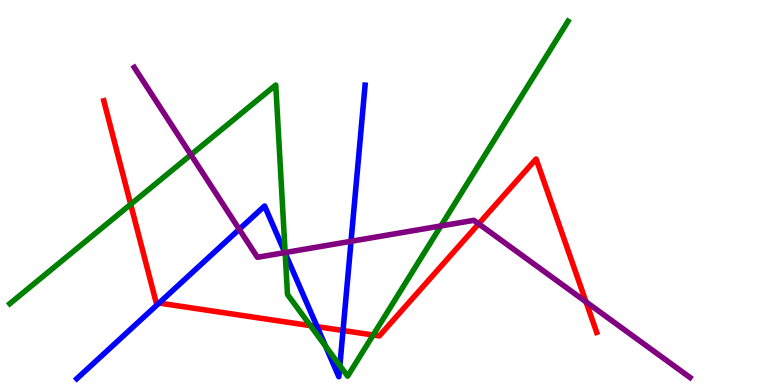[{'lines': ['blue', 'red'], 'intersections': [{'x': 2.05, 'y': 2.13}, {'x': 4.09, 'y': 1.52}, {'x': 4.43, 'y': 1.42}]}, {'lines': ['green', 'red'], 'intersections': [{'x': 1.69, 'y': 4.69}, {'x': 4.01, 'y': 1.54}, {'x': 4.82, 'y': 1.3}]}, {'lines': ['purple', 'red'], 'intersections': [{'x': 6.18, 'y': 4.19}, {'x': 7.56, 'y': 2.16}]}, {'lines': ['blue', 'green'], 'intersections': [{'x': 3.68, 'y': 3.42}, {'x': 4.2, 'y': 1.01}, {'x': 4.39, 'y': 0.504}]}, {'lines': ['blue', 'purple'], 'intersections': [{'x': 3.09, 'y': 4.04}, {'x': 3.68, 'y': 3.44}, {'x': 4.53, 'y': 3.73}]}, {'lines': ['green', 'purple'], 'intersections': [{'x': 2.46, 'y': 5.98}, {'x': 3.68, 'y': 3.44}, {'x': 5.69, 'y': 4.13}]}]